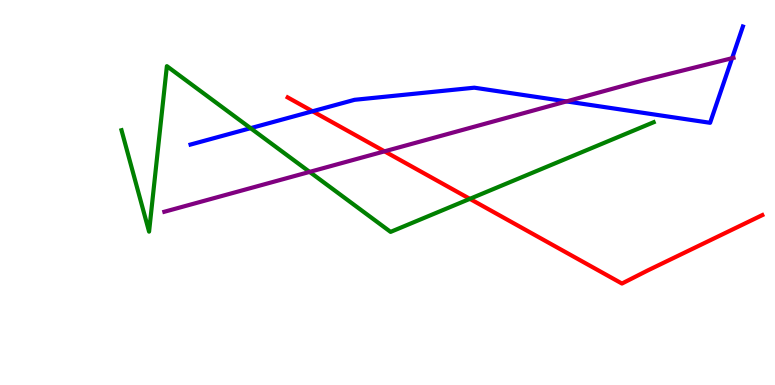[{'lines': ['blue', 'red'], 'intersections': [{'x': 4.03, 'y': 7.11}]}, {'lines': ['green', 'red'], 'intersections': [{'x': 6.06, 'y': 4.84}]}, {'lines': ['purple', 'red'], 'intersections': [{'x': 4.96, 'y': 6.07}]}, {'lines': ['blue', 'green'], 'intersections': [{'x': 3.23, 'y': 6.67}]}, {'lines': ['blue', 'purple'], 'intersections': [{'x': 7.31, 'y': 7.37}, {'x': 9.45, 'y': 8.49}]}, {'lines': ['green', 'purple'], 'intersections': [{'x': 3.99, 'y': 5.54}]}]